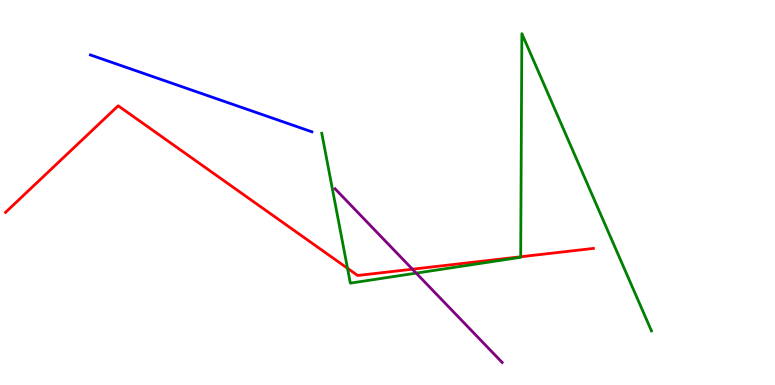[{'lines': ['blue', 'red'], 'intersections': []}, {'lines': ['green', 'red'], 'intersections': [{'x': 4.48, 'y': 3.03}, {'x': 6.72, 'y': 3.33}]}, {'lines': ['purple', 'red'], 'intersections': [{'x': 5.32, 'y': 3.01}]}, {'lines': ['blue', 'green'], 'intersections': []}, {'lines': ['blue', 'purple'], 'intersections': []}, {'lines': ['green', 'purple'], 'intersections': [{'x': 5.37, 'y': 2.91}]}]